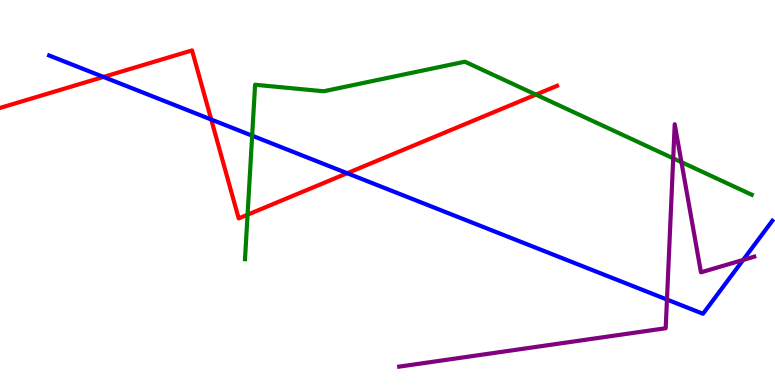[{'lines': ['blue', 'red'], 'intersections': [{'x': 1.34, 'y': 8.0}, {'x': 2.73, 'y': 6.9}, {'x': 4.48, 'y': 5.5}]}, {'lines': ['green', 'red'], 'intersections': [{'x': 3.19, 'y': 4.42}, {'x': 6.92, 'y': 7.54}]}, {'lines': ['purple', 'red'], 'intersections': []}, {'lines': ['blue', 'green'], 'intersections': [{'x': 3.25, 'y': 6.48}]}, {'lines': ['blue', 'purple'], 'intersections': [{'x': 8.61, 'y': 2.22}, {'x': 9.59, 'y': 3.25}]}, {'lines': ['green', 'purple'], 'intersections': [{'x': 8.69, 'y': 5.89}, {'x': 8.79, 'y': 5.79}]}]